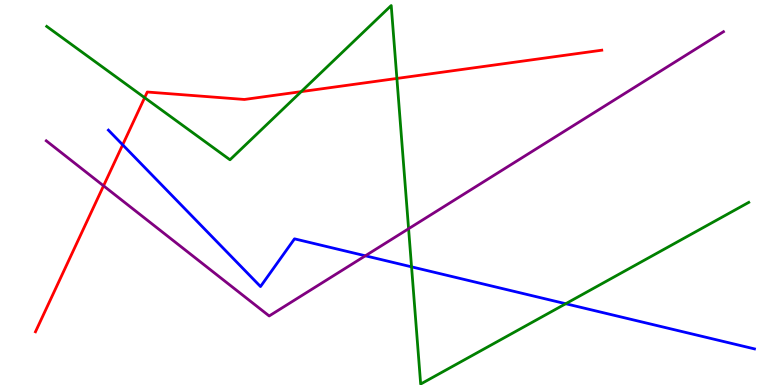[{'lines': ['blue', 'red'], 'intersections': [{'x': 1.58, 'y': 6.24}]}, {'lines': ['green', 'red'], 'intersections': [{'x': 1.87, 'y': 7.46}, {'x': 3.89, 'y': 7.62}, {'x': 5.12, 'y': 7.96}]}, {'lines': ['purple', 'red'], 'intersections': [{'x': 1.34, 'y': 5.17}]}, {'lines': ['blue', 'green'], 'intersections': [{'x': 5.31, 'y': 3.07}, {'x': 7.3, 'y': 2.11}]}, {'lines': ['blue', 'purple'], 'intersections': [{'x': 4.71, 'y': 3.36}]}, {'lines': ['green', 'purple'], 'intersections': [{'x': 5.27, 'y': 4.06}]}]